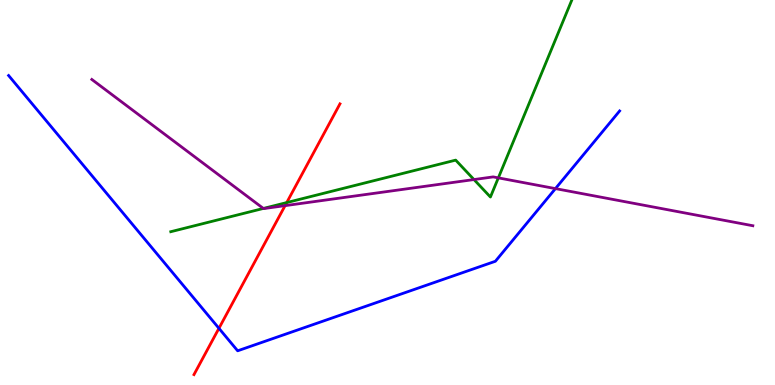[{'lines': ['blue', 'red'], 'intersections': [{'x': 2.82, 'y': 1.47}]}, {'lines': ['green', 'red'], 'intersections': [{'x': 3.7, 'y': 4.74}]}, {'lines': ['purple', 'red'], 'intersections': [{'x': 3.68, 'y': 4.66}]}, {'lines': ['blue', 'green'], 'intersections': []}, {'lines': ['blue', 'purple'], 'intersections': [{'x': 7.17, 'y': 5.1}]}, {'lines': ['green', 'purple'], 'intersections': [{'x': 3.4, 'y': 4.59}, {'x': 6.12, 'y': 5.34}, {'x': 6.43, 'y': 5.38}]}]